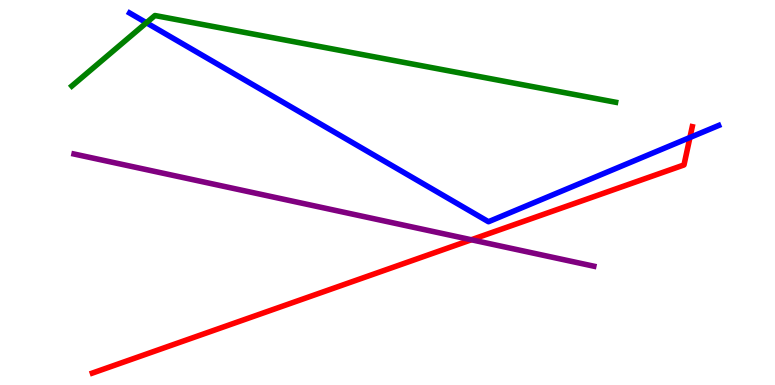[{'lines': ['blue', 'red'], 'intersections': [{'x': 8.9, 'y': 6.43}]}, {'lines': ['green', 'red'], 'intersections': []}, {'lines': ['purple', 'red'], 'intersections': [{'x': 6.08, 'y': 3.77}]}, {'lines': ['blue', 'green'], 'intersections': [{'x': 1.89, 'y': 9.41}]}, {'lines': ['blue', 'purple'], 'intersections': []}, {'lines': ['green', 'purple'], 'intersections': []}]